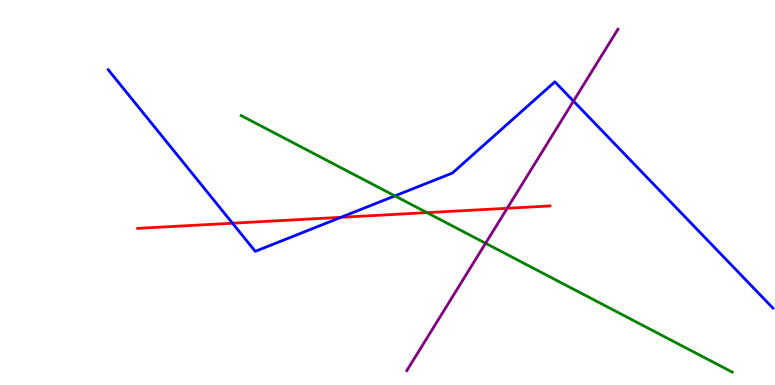[{'lines': ['blue', 'red'], 'intersections': [{'x': 3.0, 'y': 4.2}, {'x': 4.4, 'y': 4.36}]}, {'lines': ['green', 'red'], 'intersections': [{'x': 5.51, 'y': 4.48}]}, {'lines': ['purple', 'red'], 'intersections': [{'x': 6.54, 'y': 4.59}]}, {'lines': ['blue', 'green'], 'intersections': [{'x': 5.1, 'y': 4.91}]}, {'lines': ['blue', 'purple'], 'intersections': [{'x': 7.4, 'y': 7.37}]}, {'lines': ['green', 'purple'], 'intersections': [{'x': 6.27, 'y': 3.68}]}]